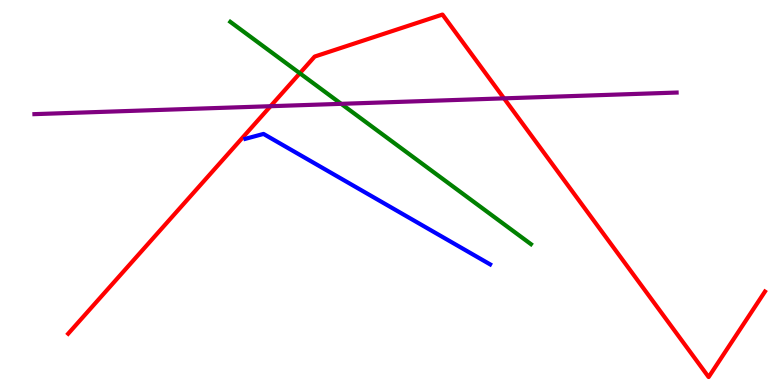[{'lines': ['blue', 'red'], 'intersections': []}, {'lines': ['green', 'red'], 'intersections': [{'x': 3.87, 'y': 8.1}]}, {'lines': ['purple', 'red'], 'intersections': [{'x': 3.49, 'y': 7.24}, {'x': 6.5, 'y': 7.45}]}, {'lines': ['blue', 'green'], 'intersections': []}, {'lines': ['blue', 'purple'], 'intersections': []}, {'lines': ['green', 'purple'], 'intersections': [{'x': 4.4, 'y': 7.3}]}]